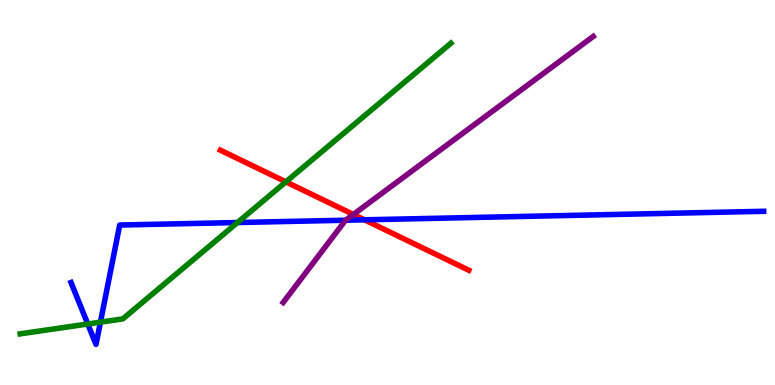[{'lines': ['blue', 'red'], 'intersections': [{'x': 4.7, 'y': 4.29}]}, {'lines': ['green', 'red'], 'intersections': [{'x': 3.69, 'y': 5.28}]}, {'lines': ['purple', 'red'], 'intersections': [{'x': 4.56, 'y': 4.43}]}, {'lines': ['blue', 'green'], 'intersections': [{'x': 1.13, 'y': 1.58}, {'x': 1.3, 'y': 1.63}, {'x': 3.06, 'y': 4.22}]}, {'lines': ['blue', 'purple'], 'intersections': [{'x': 4.46, 'y': 4.28}]}, {'lines': ['green', 'purple'], 'intersections': []}]